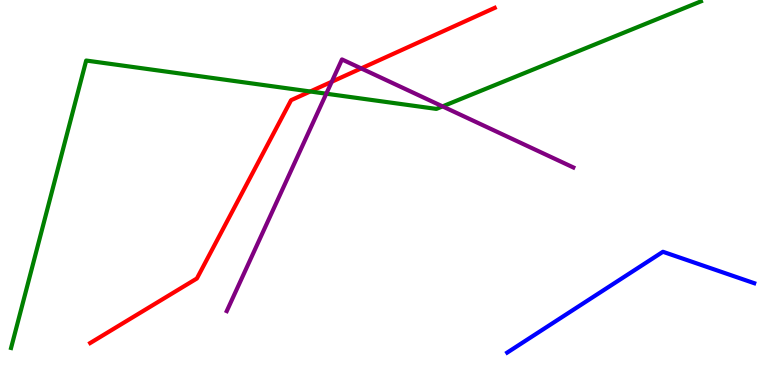[{'lines': ['blue', 'red'], 'intersections': []}, {'lines': ['green', 'red'], 'intersections': [{'x': 4.0, 'y': 7.62}]}, {'lines': ['purple', 'red'], 'intersections': [{'x': 4.28, 'y': 7.88}, {'x': 4.66, 'y': 8.22}]}, {'lines': ['blue', 'green'], 'intersections': []}, {'lines': ['blue', 'purple'], 'intersections': []}, {'lines': ['green', 'purple'], 'intersections': [{'x': 4.21, 'y': 7.57}, {'x': 5.71, 'y': 7.24}]}]